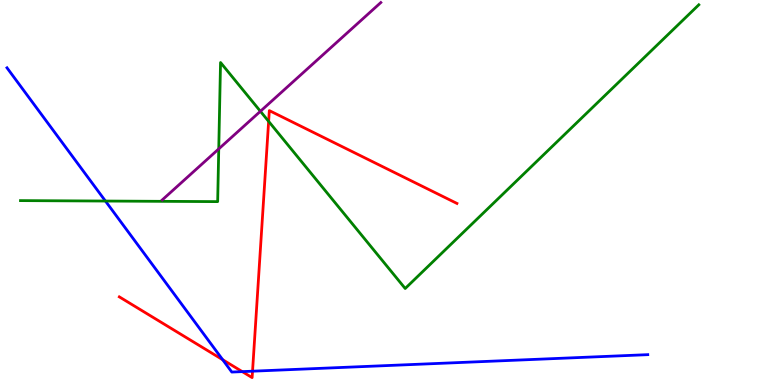[{'lines': ['blue', 'red'], 'intersections': [{'x': 2.87, 'y': 0.657}, {'x': 3.13, 'y': 0.347}, {'x': 3.26, 'y': 0.359}]}, {'lines': ['green', 'red'], 'intersections': [{'x': 3.47, 'y': 6.85}]}, {'lines': ['purple', 'red'], 'intersections': []}, {'lines': ['blue', 'green'], 'intersections': [{'x': 1.36, 'y': 4.78}]}, {'lines': ['blue', 'purple'], 'intersections': []}, {'lines': ['green', 'purple'], 'intersections': [{'x': 2.82, 'y': 6.13}, {'x': 3.36, 'y': 7.11}]}]